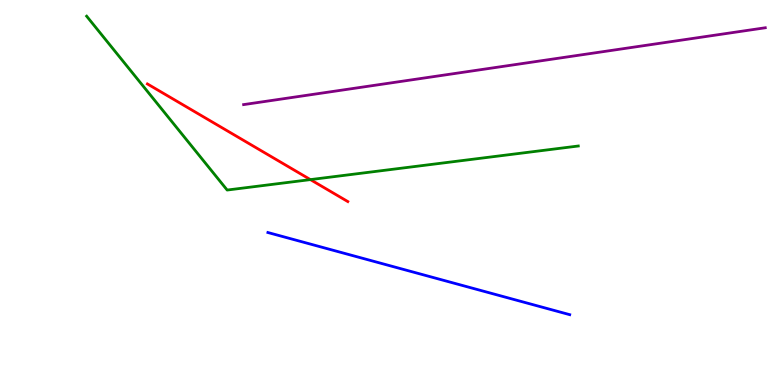[{'lines': ['blue', 'red'], 'intersections': []}, {'lines': ['green', 'red'], 'intersections': [{'x': 4.01, 'y': 5.33}]}, {'lines': ['purple', 'red'], 'intersections': []}, {'lines': ['blue', 'green'], 'intersections': []}, {'lines': ['blue', 'purple'], 'intersections': []}, {'lines': ['green', 'purple'], 'intersections': []}]